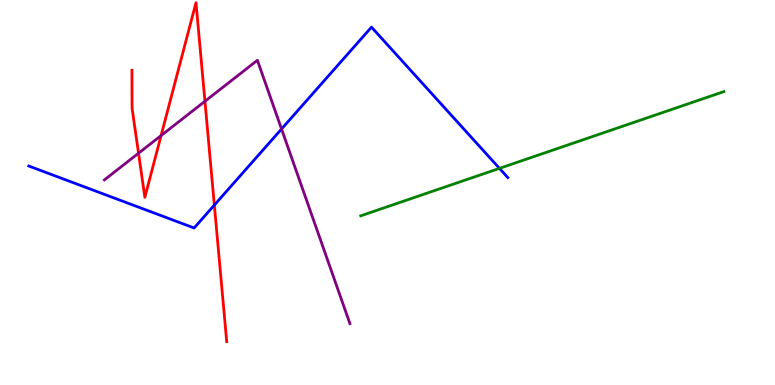[{'lines': ['blue', 'red'], 'intersections': [{'x': 2.77, 'y': 4.67}]}, {'lines': ['green', 'red'], 'intersections': []}, {'lines': ['purple', 'red'], 'intersections': [{'x': 1.79, 'y': 6.02}, {'x': 2.08, 'y': 6.48}, {'x': 2.64, 'y': 7.37}]}, {'lines': ['blue', 'green'], 'intersections': [{'x': 6.44, 'y': 5.63}]}, {'lines': ['blue', 'purple'], 'intersections': [{'x': 3.63, 'y': 6.65}]}, {'lines': ['green', 'purple'], 'intersections': []}]